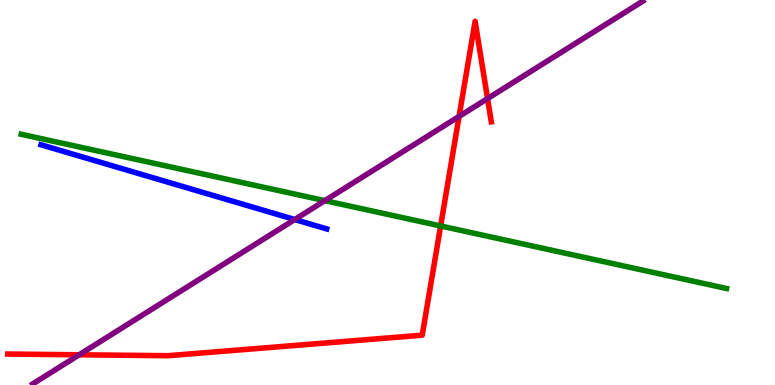[{'lines': ['blue', 'red'], 'intersections': []}, {'lines': ['green', 'red'], 'intersections': [{'x': 5.69, 'y': 4.13}]}, {'lines': ['purple', 'red'], 'intersections': [{'x': 1.02, 'y': 0.785}, {'x': 5.92, 'y': 6.98}, {'x': 6.29, 'y': 7.44}]}, {'lines': ['blue', 'green'], 'intersections': []}, {'lines': ['blue', 'purple'], 'intersections': [{'x': 3.8, 'y': 4.3}]}, {'lines': ['green', 'purple'], 'intersections': [{'x': 4.19, 'y': 4.79}]}]